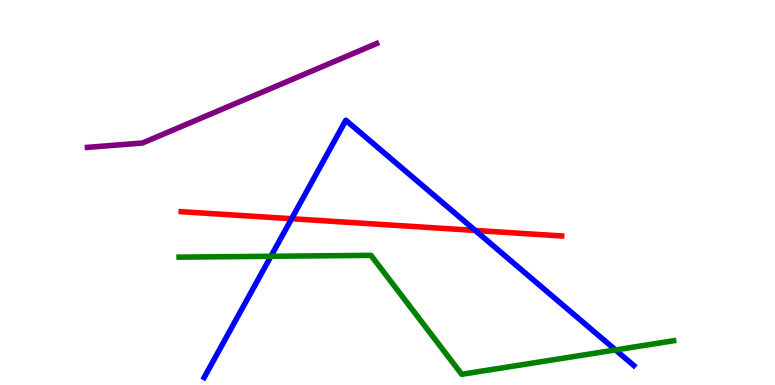[{'lines': ['blue', 'red'], 'intersections': [{'x': 3.76, 'y': 4.32}, {'x': 6.13, 'y': 4.01}]}, {'lines': ['green', 'red'], 'intersections': []}, {'lines': ['purple', 'red'], 'intersections': []}, {'lines': ['blue', 'green'], 'intersections': [{'x': 3.5, 'y': 3.34}, {'x': 7.94, 'y': 0.911}]}, {'lines': ['blue', 'purple'], 'intersections': []}, {'lines': ['green', 'purple'], 'intersections': []}]